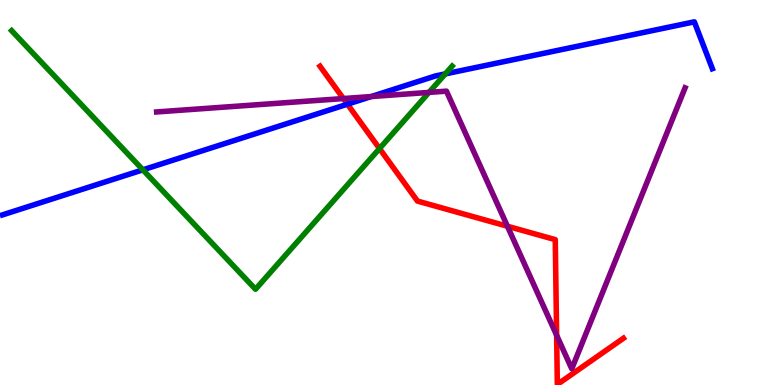[{'lines': ['blue', 'red'], 'intersections': [{'x': 4.48, 'y': 7.29}]}, {'lines': ['green', 'red'], 'intersections': [{'x': 4.9, 'y': 6.14}]}, {'lines': ['purple', 'red'], 'intersections': [{'x': 4.43, 'y': 7.44}, {'x': 6.55, 'y': 4.12}, {'x': 7.18, 'y': 1.29}]}, {'lines': ['blue', 'green'], 'intersections': [{'x': 1.84, 'y': 5.59}, {'x': 5.75, 'y': 8.08}]}, {'lines': ['blue', 'purple'], 'intersections': [{'x': 4.79, 'y': 7.49}]}, {'lines': ['green', 'purple'], 'intersections': [{'x': 5.54, 'y': 7.6}]}]